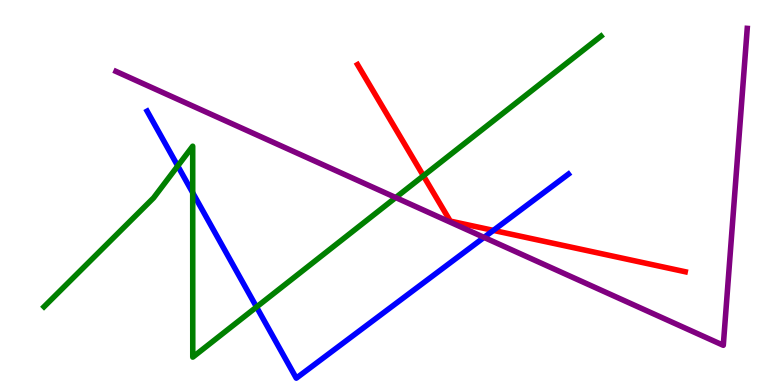[{'lines': ['blue', 'red'], 'intersections': [{'x': 6.37, 'y': 4.02}]}, {'lines': ['green', 'red'], 'intersections': [{'x': 5.46, 'y': 5.43}]}, {'lines': ['purple', 'red'], 'intersections': []}, {'lines': ['blue', 'green'], 'intersections': [{'x': 2.29, 'y': 5.69}, {'x': 2.49, 'y': 4.99}, {'x': 3.31, 'y': 2.03}]}, {'lines': ['blue', 'purple'], 'intersections': [{'x': 6.25, 'y': 3.83}]}, {'lines': ['green', 'purple'], 'intersections': [{'x': 5.11, 'y': 4.87}]}]